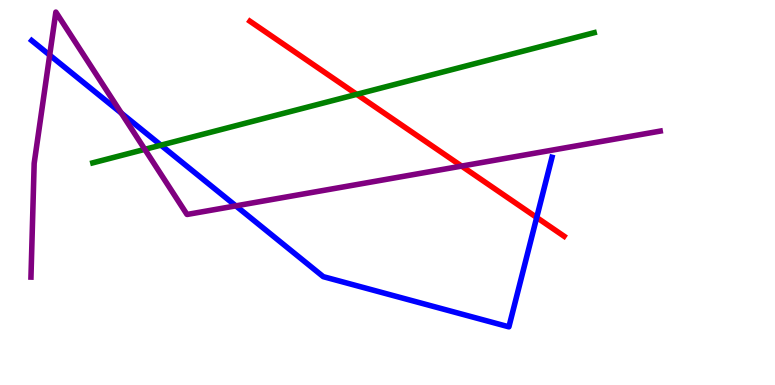[{'lines': ['blue', 'red'], 'intersections': [{'x': 6.93, 'y': 4.35}]}, {'lines': ['green', 'red'], 'intersections': [{'x': 4.6, 'y': 7.55}]}, {'lines': ['purple', 'red'], 'intersections': [{'x': 5.96, 'y': 5.69}]}, {'lines': ['blue', 'green'], 'intersections': [{'x': 2.08, 'y': 6.23}]}, {'lines': ['blue', 'purple'], 'intersections': [{'x': 0.641, 'y': 8.57}, {'x': 1.57, 'y': 7.06}, {'x': 3.04, 'y': 4.65}]}, {'lines': ['green', 'purple'], 'intersections': [{'x': 1.87, 'y': 6.12}]}]